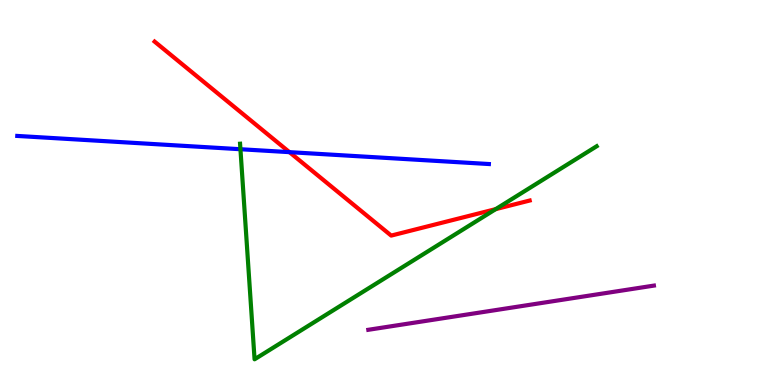[{'lines': ['blue', 'red'], 'intersections': [{'x': 3.73, 'y': 6.05}]}, {'lines': ['green', 'red'], 'intersections': [{'x': 6.4, 'y': 4.57}]}, {'lines': ['purple', 'red'], 'intersections': []}, {'lines': ['blue', 'green'], 'intersections': [{'x': 3.1, 'y': 6.12}]}, {'lines': ['blue', 'purple'], 'intersections': []}, {'lines': ['green', 'purple'], 'intersections': []}]